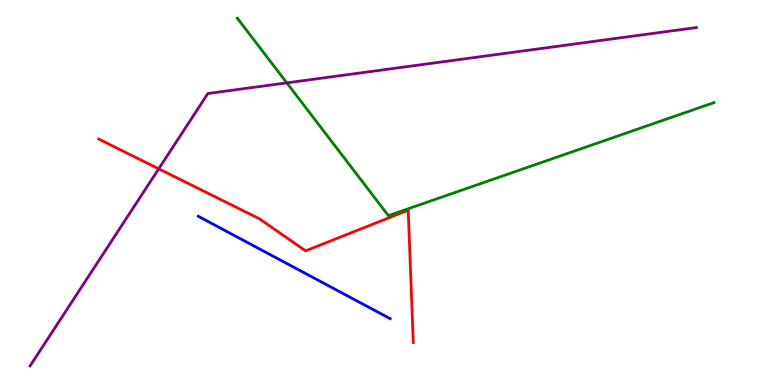[{'lines': ['blue', 'red'], 'intersections': []}, {'lines': ['green', 'red'], 'intersections': []}, {'lines': ['purple', 'red'], 'intersections': [{'x': 2.05, 'y': 5.62}]}, {'lines': ['blue', 'green'], 'intersections': []}, {'lines': ['blue', 'purple'], 'intersections': []}, {'lines': ['green', 'purple'], 'intersections': [{'x': 3.7, 'y': 7.85}]}]